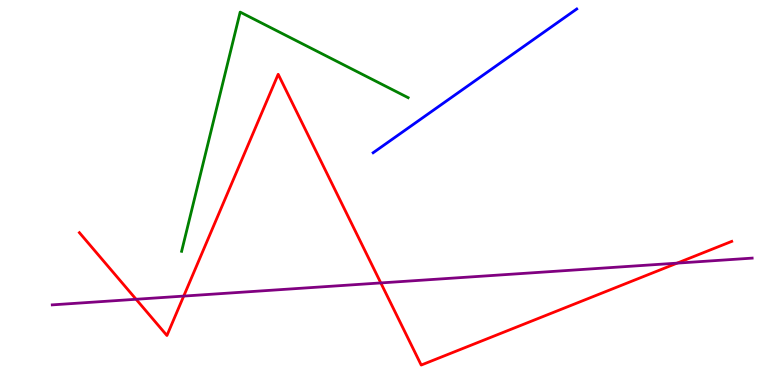[{'lines': ['blue', 'red'], 'intersections': []}, {'lines': ['green', 'red'], 'intersections': []}, {'lines': ['purple', 'red'], 'intersections': [{'x': 1.76, 'y': 2.23}, {'x': 2.37, 'y': 2.31}, {'x': 4.91, 'y': 2.65}, {'x': 8.74, 'y': 3.17}]}, {'lines': ['blue', 'green'], 'intersections': []}, {'lines': ['blue', 'purple'], 'intersections': []}, {'lines': ['green', 'purple'], 'intersections': []}]